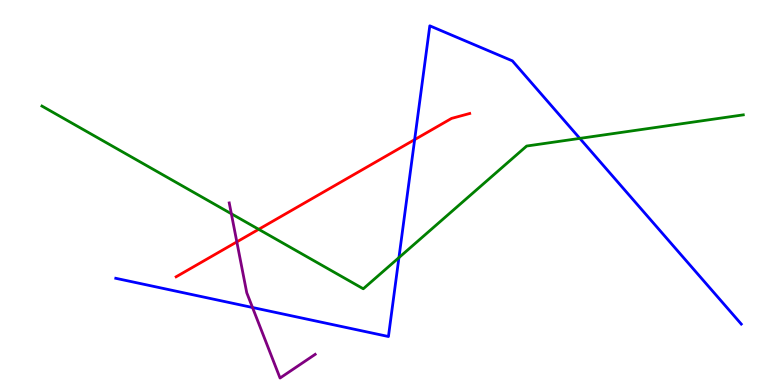[{'lines': ['blue', 'red'], 'intersections': [{'x': 5.35, 'y': 6.37}]}, {'lines': ['green', 'red'], 'intersections': [{'x': 3.34, 'y': 4.04}]}, {'lines': ['purple', 'red'], 'intersections': [{'x': 3.06, 'y': 3.72}]}, {'lines': ['blue', 'green'], 'intersections': [{'x': 5.15, 'y': 3.31}, {'x': 7.48, 'y': 6.41}]}, {'lines': ['blue', 'purple'], 'intersections': [{'x': 3.26, 'y': 2.01}]}, {'lines': ['green', 'purple'], 'intersections': [{'x': 2.99, 'y': 4.45}]}]